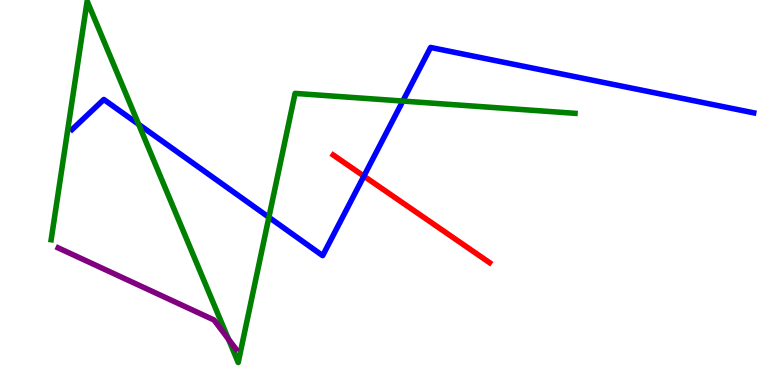[{'lines': ['blue', 'red'], 'intersections': [{'x': 4.7, 'y': 5.43}]}, {'lines': ['green', 'red'], 'intersections': []}, {'lines': ['purple', 'red'], 'intersections': []}, {'lines': ['blue', 'green'], 'intersections': [{'x': 1.79, 'y': 6.77}, {'x': 3.47, 'y': 4.36}, {'x': 5.2, 'y': 7.37}]}, {'lines': ['blue', 'purple'], 'intersections': []}, {'lines': ['green', 'purple'], 'intersections': [{'x': 2.95, 'y': 1.19}]}]